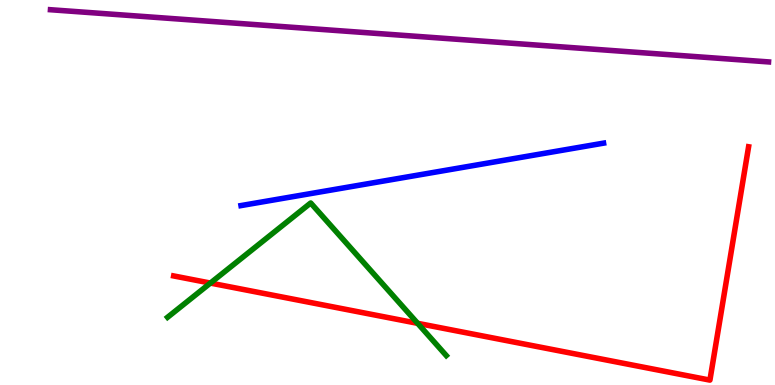[{'lines': ['blue', 'red'], 'intersections': []}, {'lines': ['green', 'red'], 'intersections': [{'x': 2.71, 'y': 2.65}, {'x': 5.39, 'y': 1.6}]}, {'lines': ['purple', 'red'], 'intersections': []}, {'lines': ['blue', 'green'], 'intersections': []}, {'lines': ['blue', 'purple'], 'intersections': []}, {'lines': ['green', 'purple'], 'intersections': []}]